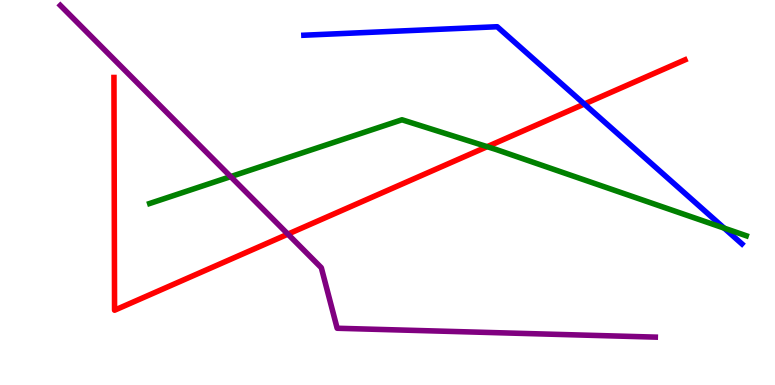[{'lines': ['blue', 'red'], 'intersections': [{'x': 7.54, 'y': 7.3}]}, {'lines': ['green', 'red'], 'intersections': [{'x': 6.29, 'y': 6.19}]}, {'lines': ['purple', 'red'], 'intersections': [{'x': 3.71, 'y': 3.92}]}, {'lines': ['blue', 'green'], 'intersections': [{'x': 9.34, 'y': 4.07}]}, {'lines': ['blue', 'purple'], 'intersections': []}, {'lines': ['green', 'purple'], 'intersections': [{'x': 2.98, 'y': 5.41}]}]